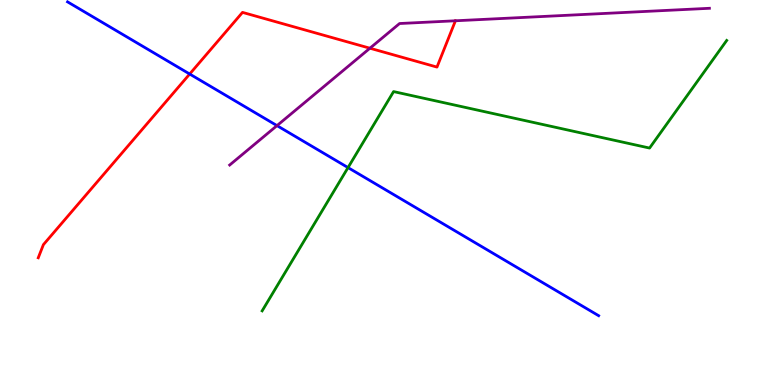[{'lines': ['blue', 'red'], 'intersections': [{'x': 2.45, 'y': 8.08}]}, {'lines': ['green', 'red'], 'intersections': []}, {'lines': ['purple', 'red'], 'intersections': [{'x': 4.77, 'y': 8.75}, {'x': 5.88, 'y': 9.46}]}, {'lines': ['blue', 'green'], 'intersections': [{'x': 4.49, 'y': 5.65}]}, {'lines': ['blue', 'purple'], 'intersections': [{'x': 3.57, 'y': 6.74}]}, {'lines': ['green', 'purple'], 'intersections': []}]